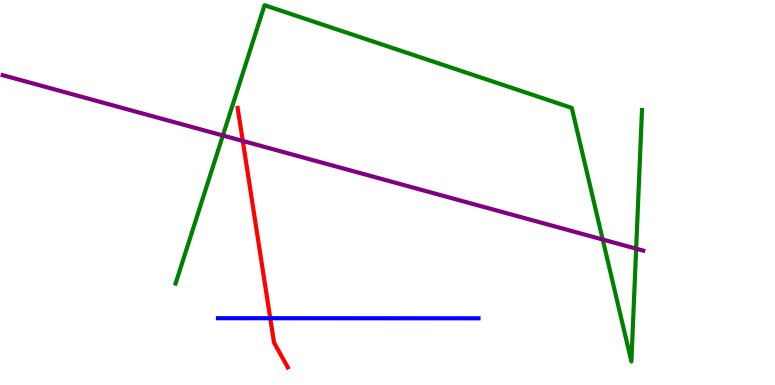[{'lines': ['blue', 'red'], 'intersections': [{'x': 3.49, 'y': 1.73}]}, {'lines': ['green', 'red'], 'intersections': []}, {'lines': ['purple', 'red'], 'intersections': [{'x': 3.13, 'y': 6.34}]}, {'lines': ['blue', 'green'], 'intersections': []}, {'lines': ['blue', 'purple'], 'intersections': []}, {'lines': ['green', 'purple'], 'intersections': [{'x': 2.88, 'y': 6.48}, {'x': 7.78, 'y': 3.78}, {'x': 8.21, 'y': 3.54}]}]